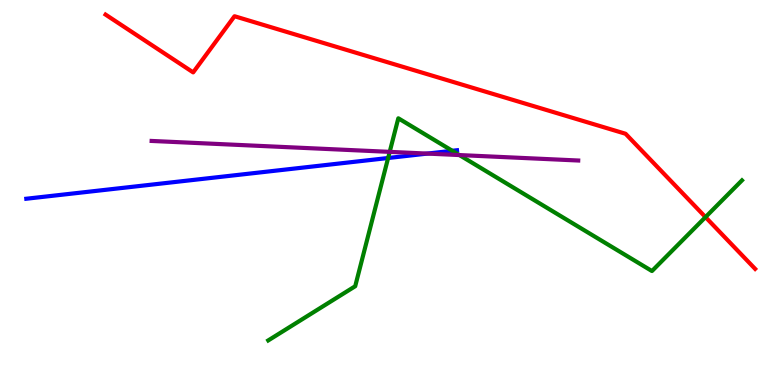[{'lines': ['blue', 'red'], 'intersections': []}, {'lines': ['green', 'red'], 'intersections': [{'x': 9.1, 'y': 4.36}]}, {'lines': ['purple', 'red'], 'intersections': []}, {'lines': ['blue', 'green'], 'intersections': [{'x': 5.01, 'y': 5.9}, {'x': 5.84, 'y': 6.08}]}, {'lines': ['blue', 'purple'], 'intersections': [{'x': 5.51, 'y': 6.01}]}, {'lines': ['green', 'purple'], 'intersections': [{'x': 5.03, 'y': 6.06}, {'x': 5.93, 'y': 5.97}]}]